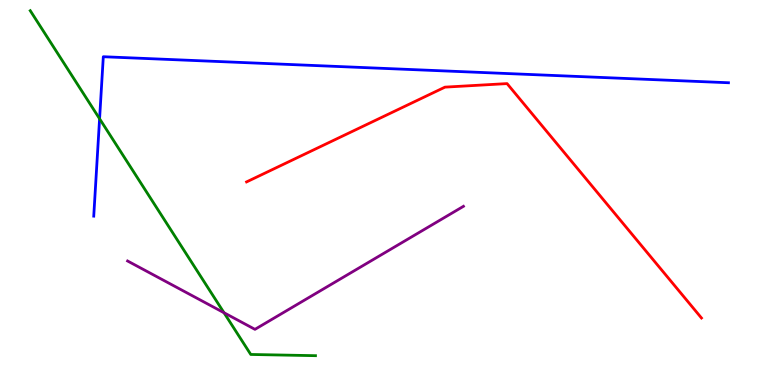[{'lines': ['blue', 'red'], 'intersections': []}, {'lines': ['green', 'red'], 'intersections': []}, {'lines': ['purple', 'red'], 'intersections': []}, {'lines': ['blue', 'green'], 'intersections': [{'x': 1.28, 'y': 6.92}]}, {'lines': ['blue', 'purple'], 'intersections': []}, {'lines': ['green', 'purple'], 'intersections': [{'x': 2.89, 'y': 1.88}]}]